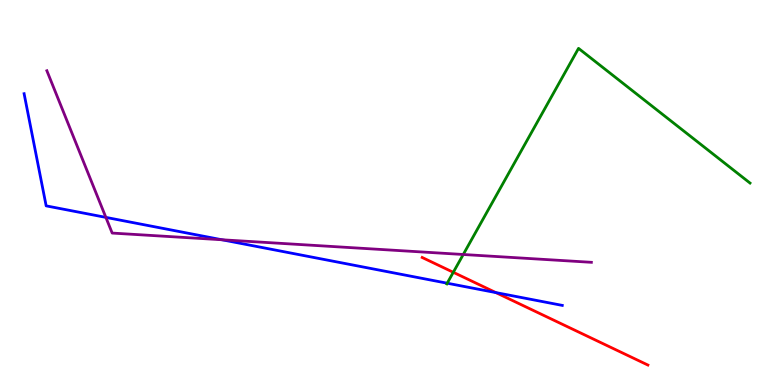[{'lines': ['blue', 'red'], 'intersections': [{'x': 6.4, 'y': 2.4}]}, {'lines': ['green', 'red'], 'intersections': [{'x': 5.85, 'y': 2.93}]}, {'lines': ['purple', 'red'], 'intersections': []}, {'lines': ['blue', 'green'], 'intersections': [{'x': 5.77, 'y': 2.64}]}, {'lines': ['blue', 'purple'], 'intersections': [{'x': 1.37, 'y': 4.35}, {'x': 2.86, 'y': 3.77}]}, {'lines': ['green', 'purple'], 'intersections': [{'x': 5.98, 'y': 3.39}]}]